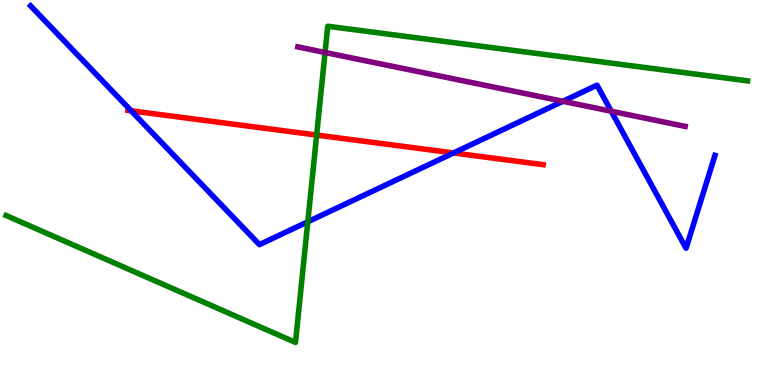[{'lines': ['blue', 'red'], 'intersections': [{'x': 1.69, 'y': 7.12}, {'x': 5.85, 'y': 6.03}]}, {'lines': ['green', 'red'], 'intersections': [{'x': 4.09, 'y': 6.49}]}, {'lines': ['purple', 'red'], 'intersections': []}, {'lines': ['blue', 'green'], 'intersections': [{'x': 3.97, 'y': 4.24}]}, {'lines': ['blue', 'purple'], 'intersections': [{'x': 7.26, 'y': 7.37}, {'x': 7.89, 'y': 7.11}]}, {'lines': ['green', 'purple'], 'intersections': [{'x': 4.19, 'y': 8.64}]}]